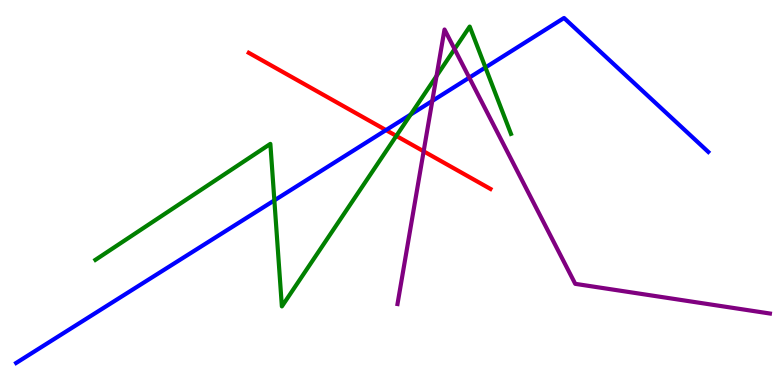[{'lines': ['blue', 'red'], 'intersections': [{'x': 4.98, 'y': 6.62}]}, {'lines': ['green', 'red'], 'intersections': [{'x': 5.11, 'y': 6.47}]}, {'lines': ['purple', 'red'], 'intersections': [{'x': 5.47, 'y': 6.07}]}, {'lines': ['blue', 'green'], 'intersections': [{'x': 3.54, 'y': 4.8}, {'x': 5.3, 'y': 7.02}, {'x': 6.26, 'y': 8.25}]}, {'lines': ['blue', 'purple'], 'intersections': [{'x': 5.58, 'y': 7.38}, {'x': 6.06, 'y': 7.98}]}, {'lines': ['green', 'purple'], 'intersections': [{'x': 5.63, 'y': 8.03}, {'x': 5.87, 'y': 8.72}]}]